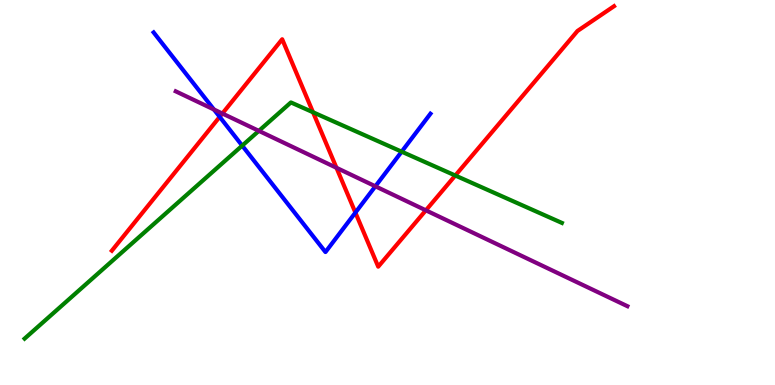[{'lines': ['blue', 'red'], 'intersections': [{'x': 2.83, 'y': 6.96}, {'x': 4.59, 'y': 4.48}]}, {'lines': ['green', 'red'], 'intersections': [{'x': 4.04, 'y': 7.08}, {'x': 5.87, 'y': 5.44}]}, {'lines': ['purple', 'red'], 'intersections': [{'x': 2.87, 'y': 7.05}, {'x': 4.34, 'y': 5.64}, {'x': 5.5, 'y': 4.54}]}, {'lines': ['blue', 'green'], 'intersections': [{'x': 3.13, 'y': 6.22}, {'x': 5.18, 'y': 6.06}]}, {'lines': ['blue', 'purple'], 'intersections': [{'x': 2.76, 'y': 7.16}, {'x': 4.84, 'y': 5.16}]}, {'lines': ['green', 'purple'], 'intersections': [{'x': 3.34, 'y': 6.6}]}]